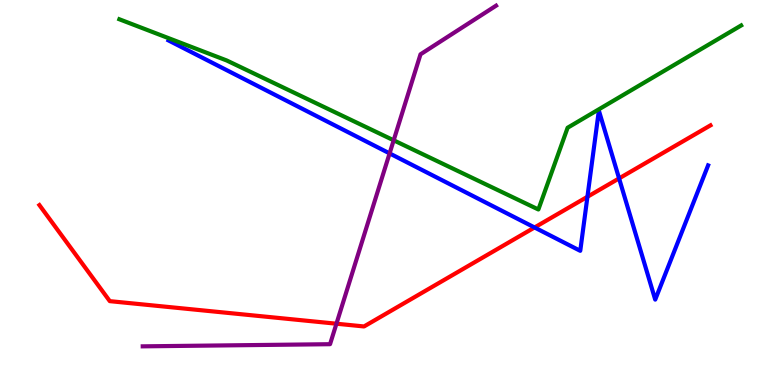[{'lines': ['blue', 'red'], 'intersections': [{'x': 6.9, 'y': 4.09}, {'x': 7.58, 'y': 4.89}, {'x': 7.99, 'y': 5.37}]}, {'lines': ['green', 'red'], 'intersections': []}, {'lines': ['purple', 'red'], 'intersections': [{'x': 4.34, 'y': 1.59}]}, {'lines': ['blue', 'green'], 'intersections': []}, {'lines': ['blue', 'purple'], 'intersections': [{'x': 5.03, 'y': 6.02}]}, {'lines': ['green', 'purple'], 'intersections': [{'x': 5.08, 'y': 6.36}]}]